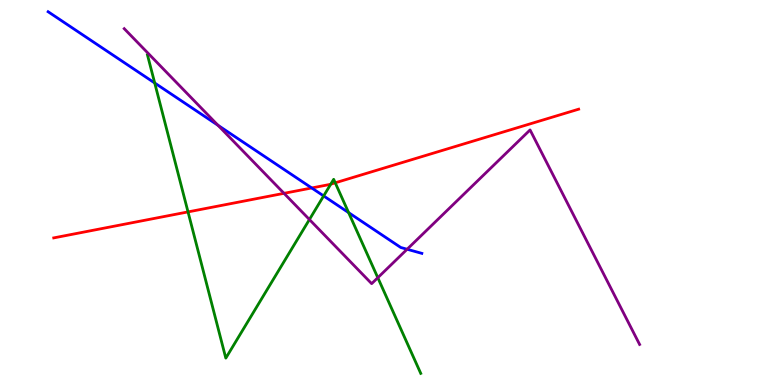[{'lines': ['blue', 'red'], 'intersections': [{'x': 4.02, 'y': 5.12}]}, {'lines': ['green', 'red'], 'intersections': [{'x': 2.43, 'y': 4.5}, {'x': 4.27, 'y': 5.22}, {'x': 4.33, 'y': 5.25}]}, {'lines': ['purple', 'red'], 'intersections': [{'x': 3.66, 'y': 4.98}]}, {'lines': ['blue', 'green'], 'intersections': [{'x': 2.0, 'y': 7.84}, {'x': 4.18, 'y': 4.91}, {'x': 4.5, 'y': 4.48}]}, {'lines': ['blue', 'purple'], 'intersections': [{'x': 2.81, 'y': 6.75}, {'x': 5.25, 'y': 3.53}]}, {'lines': ['green', 'purple'], 'intersections': [{'x': 3.99, 'y': 4.3}, {'x': 4.87, 'y': 2.79}]}]